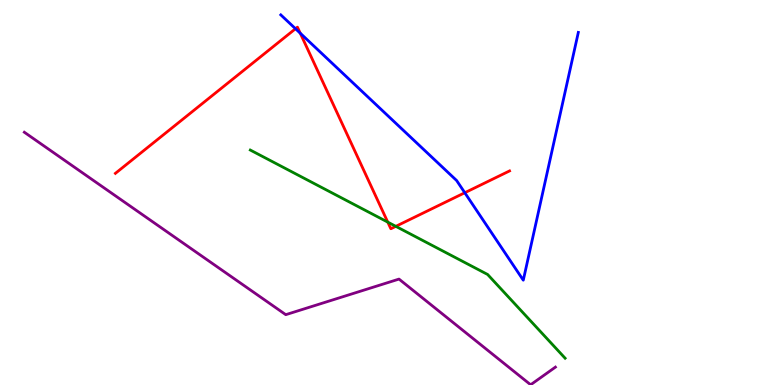[{'lines': ['blue', 'red'], 'intersections': [{'x': 3.81, 'y': 9.25}, {'x': 3.87, 'y': 9.14}, {'x': 6.0, 'y': 4.99}]}, {'lines': ['green', 'red'], 'intersections': [{'x': 5.0, 'y': 4.23}, {'x': 5.11, 'y': 4.12}]}, {'lines': ['purple', 'red'], 'intersections': []}, {'lines': ['blue', 'green'], 'intersections': []}, {'lines': ['blue', 'purple'], 'intersections': []}, {'lines': ['green', 'purple'], 'intersections': []}]